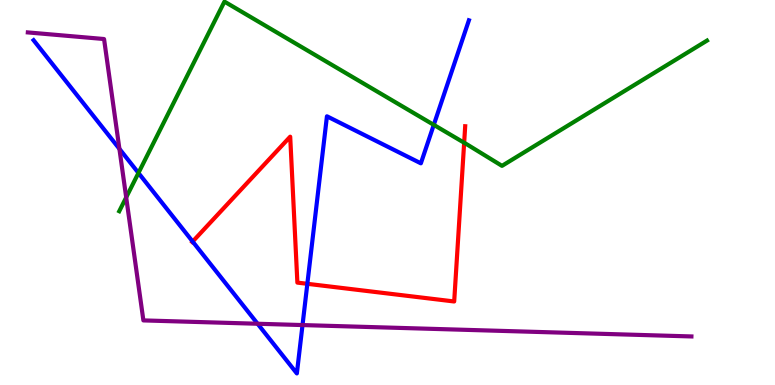[{'lines': ['blue', 'red'], 'intersections': [{'x': 2.49, 'y': 3.73}, {'x': 3.97, 'y': 2.63}]}, {'lines': ['green', 'red'], 'intersections': [{'x': 5.99, 'y': 6.29}]}, {'lines': ['purple', 'red'], 'intersections': []}, {'lines': ['blue', 'green'], 'intersections': [{'x': 1.79, 'y': 5.51}, {'x': 5.6, 'y': 6.76}]}, {'lines': ['blue', 'purple'], 'intersections': [{'x': 1.54, 'y': 6.13}, {'x': 3.32, 'y': 1.59}, {'x': 3.9, 'y': 1.56}]}, {'lines': ['green', 'purple'], 'intersections': [{'x': 1.63, 'y': 4.87}]}]